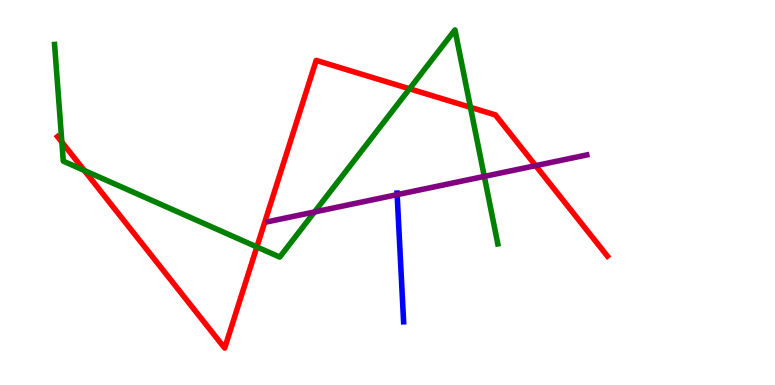[{'lines': ['blue', 'red'], 'intersections': []}, {'lines': ['green', 'red'], 'intersections': [{'x': 0.798, 'y': 6.31}, {'x': 1.09, 'y': 5.57}, {'x': 3.31, 'y': 3.59}, {'x': 5.28, 'y': 7.69}, {'x': 6.07, 'y': 7.21}]}, {'lines': ['purple', 'red'], 'intersections': [{'x': 6.91, 'y': 5.7}]}, {'lines': ['blue', 'green'], 'intersections': []}, {'lines': ['blue', 'purple'], 'intersections': [{'x': 5.12, 'y': 4.94}]}, {'lines': ['green', 'purple'], 'intersections': [{'x': 4.06, 'y': 4.49}, {'x': 6.25, 'y': 5.42}]}]